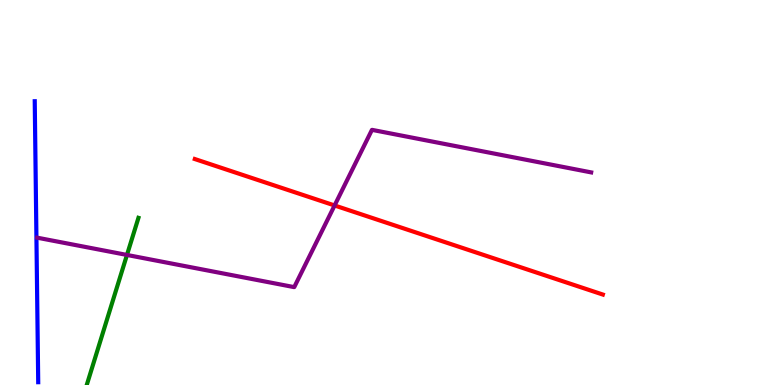[{'lines': ['blue', 'red'], 'intersections': []}, {'lines': ['green', 'red'], 'intersections': []}, {'lines': ['purple', 'red'], 'intersections': [{'x': 4.32, 'y': 4.66}]}, {'lines': ['blue', 'green'], 'intersections': []}, {'lines': ['blue', 'purple'], 'intersections': []}, {'lines': ['green', 'purple'], 'intersections': [{'x': 1.64, 'y': 3.38}]}]